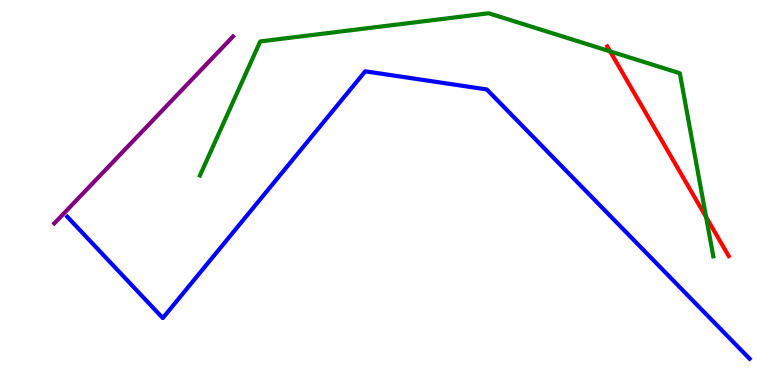[{'lines': ['blue', 'red'], 'intersections': []}, {'lines': ['green', 'red'], 'intersections': [{'x': 7.87, 'y': 8.67}, {'x': 9.11, 'y': 4.36}]}, {'lines': ['purple', 'red'], 'intersections': []}, {'lines': ['blue', 'green'], 'intersections': []}, {'lines': ['blue', 'purple'], 'intersections': []}, {'lines': ['green', 'purple'], 'intersections': []}]